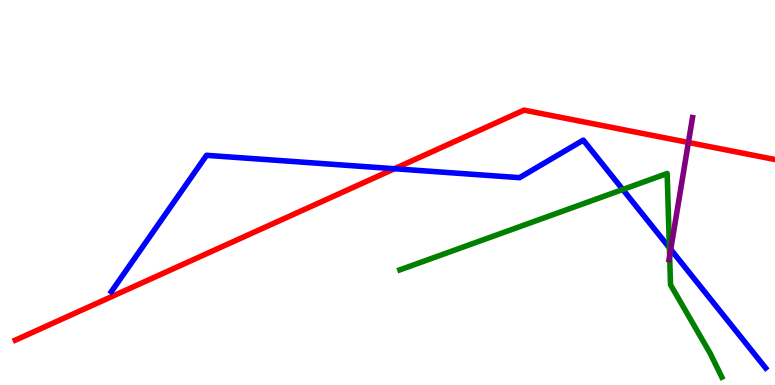[{'lines': ['blue', 'red'], 'intersections': [{'x': 5.09, 'y': 5.62}]}, {'lines': ['green', 'red'], 'intersections': []}, {'lines': ['purple', 'red'], 'intersections': [{'x': 8.88, 'y': 6.3}]}, {'lines': ['blue', 'green'], 'intersections': [{'x': 8.04, 'y': 5.08}, {'x': 8.64, 'y': 3.57}]}, {'lines': ['blue', 'purple'], 'intersections': [{'x': 8.65, 'y': 3.52}]}, {'lines': ['green', 'purple'], 'intersections': [{'x': 8.64, 'y': 3.35}]}]